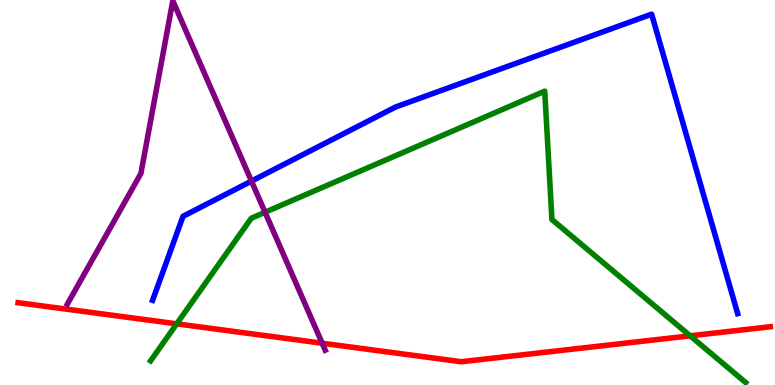[{'lines': ['blue', 'red'], 'intersections': []}, {'lines': ['green', 'red'], 'intersections': [{'x': 2.28, 'y': 1.59}, {'x': 8.91, 'y': 1.28}]}, {'lines': ['purple', 'red'], 'intersections': [{'x': 4.16, 'y': 1.09}]}, {'lines': ['blue', 'green'], 'intersections': []}, {'lines': ['blue', 'purple'], 'intersections': [{'x': 3.24, 'y': 5.3}]}, {'lines': ['green', 'purple'], 'intersections': [{'x': 3.42, 'y': 4.49}]}]